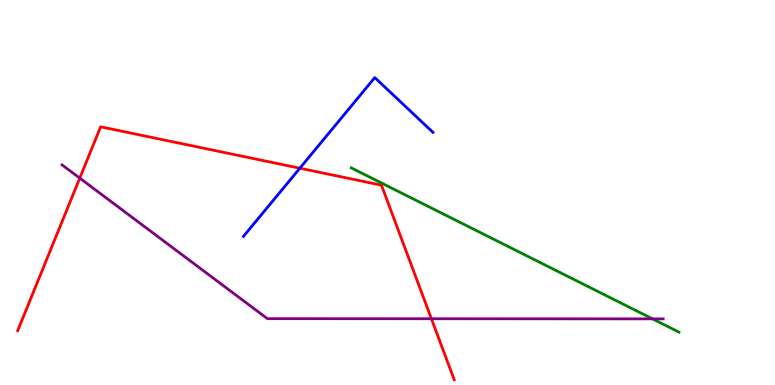[{'lines': ['blue', 'red'], 'intersections': [{'x': 3.87, 'y': 5.63}]}, {'lines': ['green', 'red'], 'intersections': []}, {'lines': ['purple', 'red'], 'intersections': [{'x': 1.03, 'y': 5.37}, {'x': 5.57, 'y': 1.72}]}, {'lines': ['blue', 'green'], 'intersections': []}, {'lines': ['blue', 'purple'], 'intersections': []}, {'lines': ['green', 'purple'], 'intersections': [{'x': 8.42, 'y': 1.72}]}]